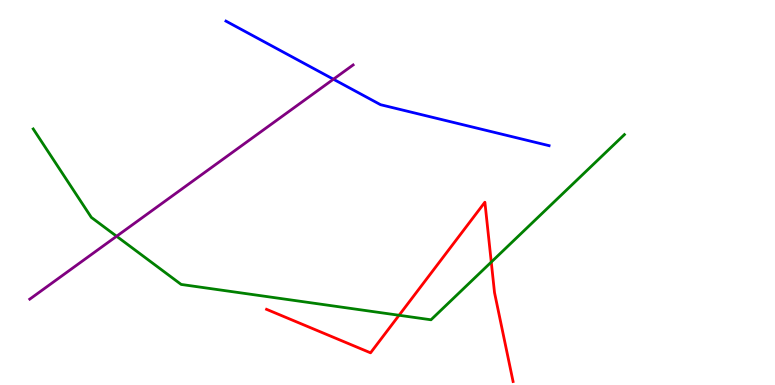[{'lines': ['blue', 'red'], 'intersections': []}, {'lines': ['green', 'red'], 'intersections': [{'x': 5.15, 'y': 1.81}, {'x': 6.34, 'y': 3.19}]}, {'lines': ['purple', 'red'], 'intersections': []}, {'lines': ['blue', 'green'], 'intersections': []}, {'lines': ['blue', 'purple'], 'intersections': [{'x': 4.3, 'y': 7.94}]}, {'lines': ['green', 'purple'], 'intersections': [{'x': 1.5, 'y': 3.86}]}]